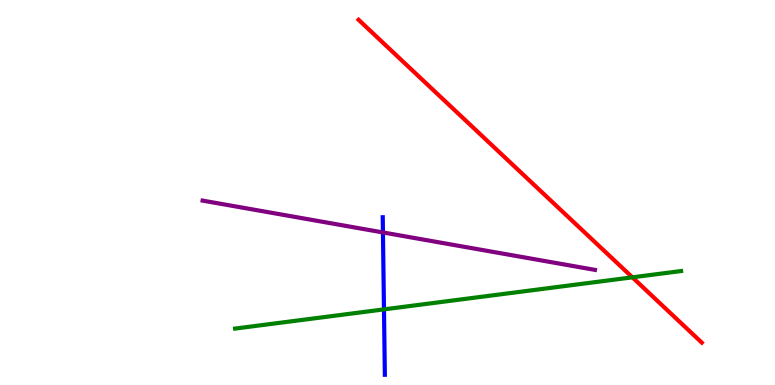[{'lines': ['blue', 'red'], 'intersections': []}, {'lines': ['green', 'red'], 'intersections': [{'x': 8.16, 'y': 2.8}]}, {'lines': ['purple', 'red'], 'intersections': []}, {'lines': ['blue', 'green'], 'intersections': [{'x': 4.95, 'y': 1.96}]}, {'lines': ['blue', 'purple'], 'intersections': [{'x': 4.94, 'y': 3.96}]}, {'lines': ['green', 'purple'], 'intersections': []}]